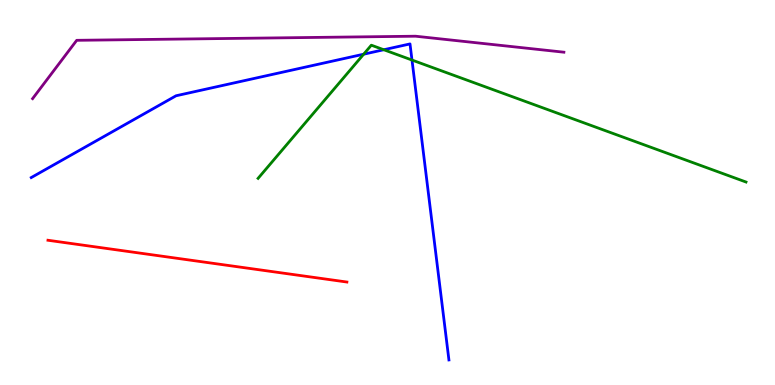[{'lines': ['blue', 'red'], 'intersections': []}, {'lines': ['green', 'red'], 'intersections': []}, {'lines': ['purple', 'red'], 'intersections': []}, {'lines': ['blue', 'green'], 'intersections': [{'x': 4.69, 'y': 8.59}, {'x': 4.95, 'y': 8.71}, {'x': 5.32, 'y': 8.44}]}, {'lines': ['blue', 'purple'], 'intersections': []}, {'lines': ['green', 'purple'], 'intersections': []}]